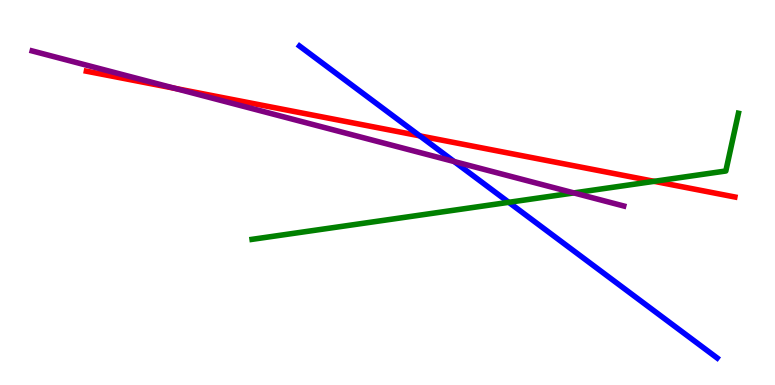[{'lines': ['blue', 'red'], 'intersections': [{'x': 5.42, 'y': 6.47}]}, {'lines': ['green', 'red'], 'intersections': [{'x': 8.44, 'y': 5.29}]}, {'lines': ['purple', 'red'], 'intersections': [{'x': 2.26, 'y': 7.7}]}, {'lines': ['blue', 'green'], 'intersections': [{'x': 6.56, 'y': 4.75}]}, {'lines': ['blue', 'purple'], 'intersections': [{'x': 5.86, 'y': 5.8}]}, {'lines': ['green', 'purple'], 'intersections': [{'x': 7.4, 'y': 4.99}]}]